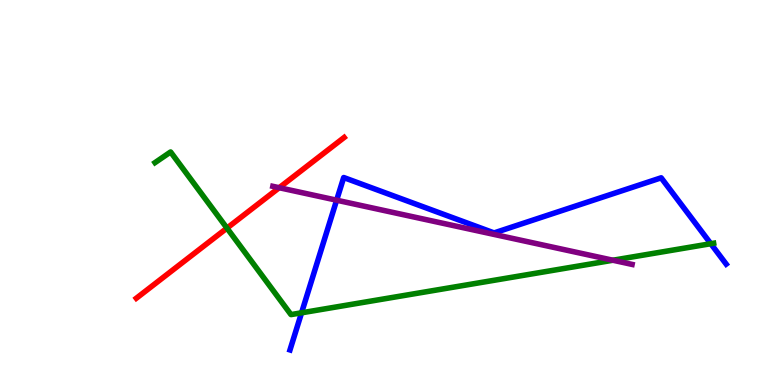[{'lines': ['blue', 'red'], 'intersections': []}, {'lines': ['green', 'red'], 'intersections': [{'x': 2.93, 'y': 4.07}]}, {'lines': ['purple', 'red'], 'intersections': [{'x': 3.6, 'y': 5.12}]}, {'lines': ['blue', 'green'], 'intersections': [{'x': 3.89, 'y': 1.88}, {'x': 9.17, 'y': 3.67}]}, {'lines': ['blue', 'purple'], 'intersections': [{'x': 4.34, 'y': 4.8}]}, {'lines': ['green', 'purple'], 'intersections': [{'x': 7.91, 'y': 3.24}]}]